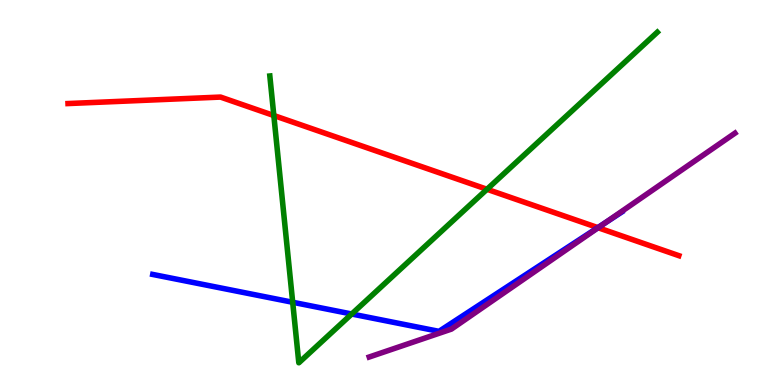[{'lines': ['blue', 'red'], 'intersections': [{'x': 7.71, 'y': 4.09}]}, {'lines': ['green', 'red'], 'intersections': [{'x': 3.53, 'y': 7.0}, {'x': 6.28, 'y': 5.08}]}, {'lines': ['purple', 'red'], 'intersections': [{'x': 7.72, 'y': 4.09}]}, {'lines': ['blue', 'green'], 'intersections': [{'x': 3.78, 'y': 2.15}, {'x': 4.54, 'y': 1.84}]}, {'lines': ['blue', 'purple'], 'intersections': [{'x': 7.81, 'y': 4.21}]}, {'lines': ['green', 'purple'], 'intersections': []}]